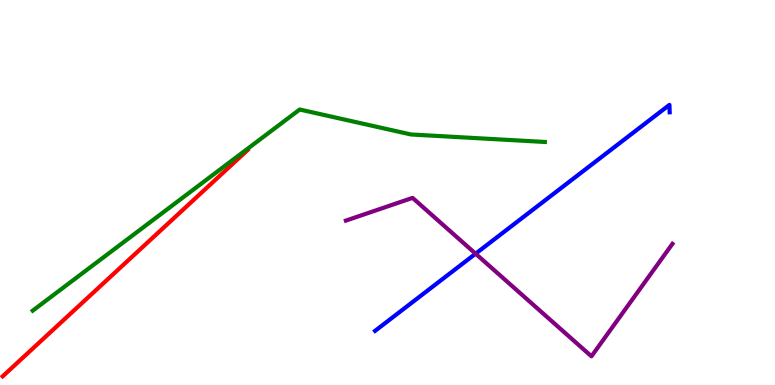[{'lines': ['blue', 'red'], 'intersections': []}, {'lines': ['green', 'red'], 'intersections': []}, {'lines': ['purple', 'red'], 'intersections': []}, {'lines': ['blue', 'green'], 'intersections': []}, {'lines': ['blue', 'purple'], 'intersections': [{'x': 6.14, 'y': 3.41}]}, {'lines': ['green', 'purple'], 'intersections': []}]